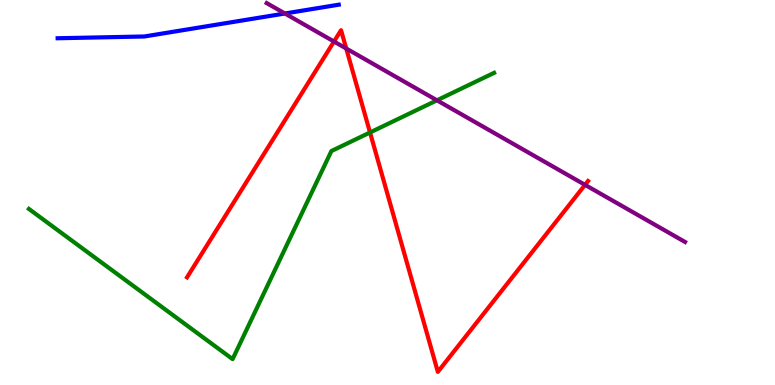[{'lines': ['blue', 'red'], 'intersections': []}, {'lines': ['green', 'red'], 'intersections': [{'x': 4.77, 'y': 6.56}]}, {'lines': ['purple', 'red'], 'intersections': [{'x': 4.31, 'y': 8.92}, {'x': 4.47, 'y': 8.74}, {'x': 7.55, 'y': 5.2}]}, {'lines': ['blue', 'green'], 'intersections': []}, {'lines': ['blue', 'purple'], 'intersections': [{'x': 3.68, 'y': 9.65}]}, {'lines': ['green', 'purple'], 'intersections': [{'x': 5.64, 'y': 7.39}]}]